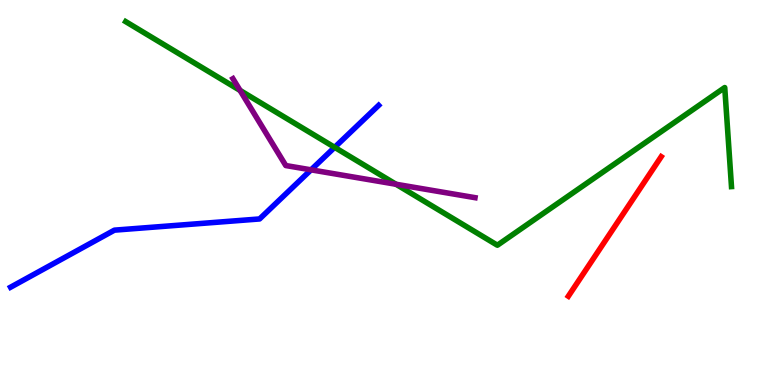[{'lines': ['blue', 'red'], 'intersections': []}, {'lines': ['green', 'red'], 'intersections': []}, {'lines': ['purple', 'red'], 'intersections': []}, {'lines': ['blue', 'green'], 'intersections': [{'x': 4.32, 'y': 6.17}]}, {'lines': ['blue', 'purple'], 'intersections': [{'x': 4.01, 'y': 5.59}]}, {'lines': ['green', 'purple'], 'intersections': [{'x': 3.1, 'y': 7.65}, {'x': 5.11, 'y': 5.21}]}]